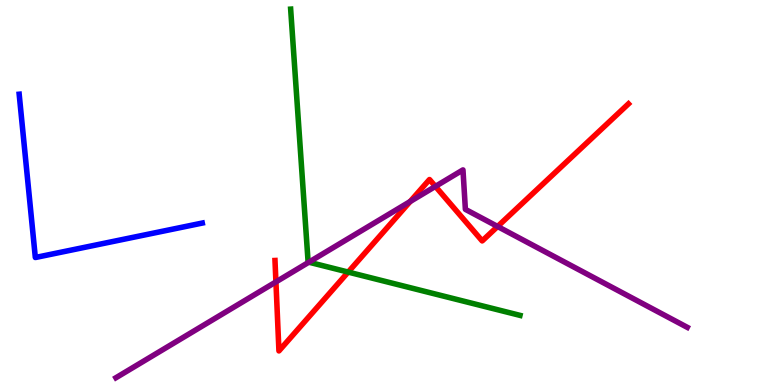[{'lines': ['blue', 'red'], 'intersections': []}, {'lines': ['green', 'red'], 'intersections': [{'x': 4.49, 'y': 2.93}]}, {'lines': ['purple', 'red'], 'intersections': [{'x': 3.56, 'y': 2.68}, {'x': 5.29, 'y': 4.77}, {'x': 5.62, 'y': 5.16}, {'x': 6.42, 'y': 4.12}]}, {'lines': ['blue', 'green'], 'intersections': []}, {'lines': ['blue', 'purple'], 'intersections': []}, {'lines': ['green', 'purple'], 'intersections': [{'x': 3.99, 'y': 3.19}]}]